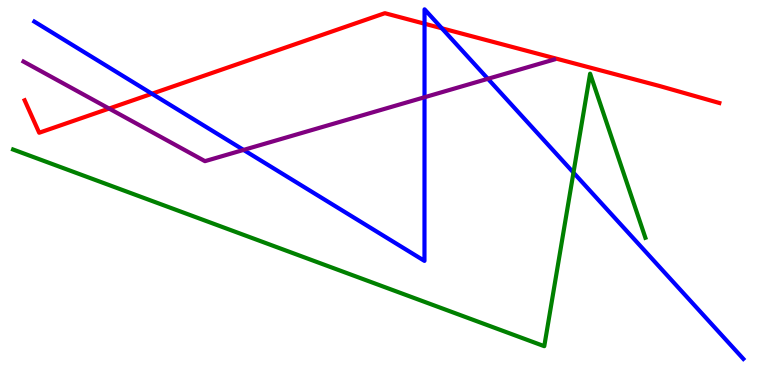[{'lines': ['blue', 'red'], 'intersections': [{'x': 1.96, 'y': 7.57}, {'x': 5.48, 'y': 9.38}, {'x': 5.7, 'y': 9.26}]}, {'lines': ['green', 'red'], 'intersections': []}, {'lines': ['purple', 'red'], 'intersections': [{'x': 1.41, 'y': 7.18}]}, {'lines': ['blue', 'green'], 'intersections': [{'x': 7.4, 'y': 5.52}]}, {'lines': ['blue', 'purple'], 'intersections': [{'x': 3.14, 'y': 6.11}, {'x': 5.48, 'y': 7.47}, {'x': 6.3, 'y': 7.95}]}, {'lines': ['green', 'purple'], 'intersections': []}]